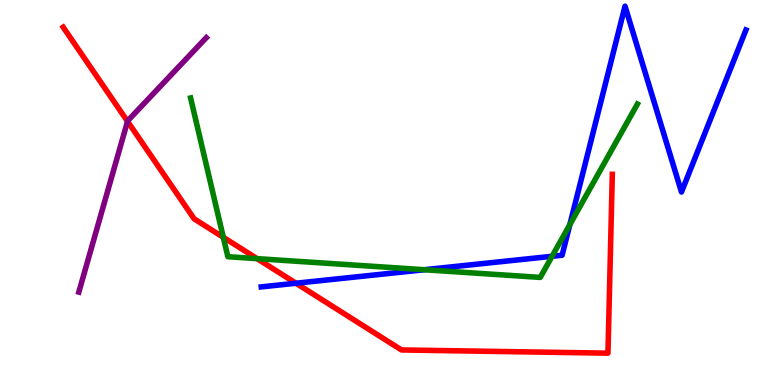[{'lines': ['blue', 'red'], 'intersections': [{'x': 3.82, 'y': 2.64}]}, {'lines': ['green', 'red'], 'intersections': [{'x': 2.88, 'y': 3.84}, {'x': 3.32, 'y': 3.28}]}, {'lines': ['purple', 'red'], 'intersections': [{'x': 1.65, 'y': 6.85}]}, {'lines': ['blue', 'green'], 'intersections': [{'x': 5.48, 'y': 2.99}, {'x': 7.12, 'y': 3.34}, {'x': 7.35, 'y': 4.17}]}, {'lines': ['blue', 'purple'], 'intersections': []}, {'lines': ['green', 'purple'], 'intersections': []}]